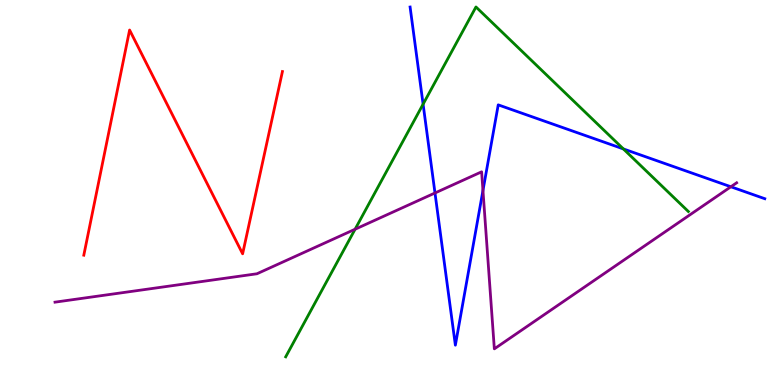[{'lines': ['blue', 'red'], 'intersections': []}, {'lines': ['green', 'red'], 'intersections': []}, {'lines': ['purple', 'red'], 'intersections': []}, {'lines': ['blue', 'green'], 'intersections': [{'x': 5.46, 'y': 7.29}, {'x': 8.04, 'y': 6.13}]}, {'lines': ['blue', 'purple'], 'intersections': [{'x': 5.61, 'y': 4.99}, {'x': 6.23, 'y': 5.05}, {'x': 9.43, 'y': 5.15}]}, {'lines': ['green', 'purple'], 'intersections': [{'x': 4.58, 'y': 4.05}]}]